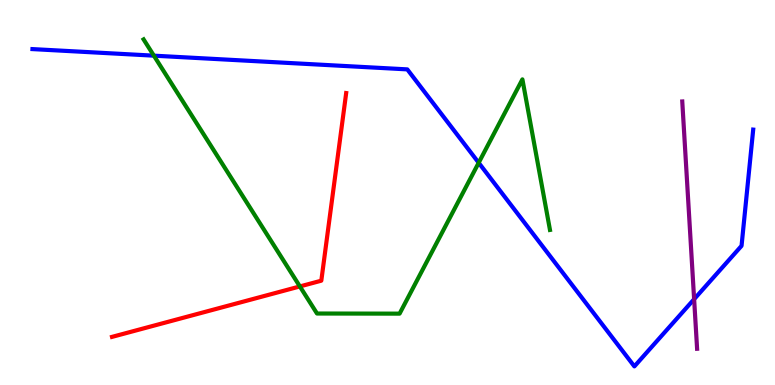[{'lines': ['blue', 'red'], 'intersections': []}, {'lines': ['green', 'red'], 'intersections': [{'x': 3.87, 'y': 2.56}]}, {'lines': ['purple', 'red'], 'intersections': []}, {'lines': ['blue', 'green'], 'intersections': [{'x': 1.99, 'y': 8.55}, {'x': 6.18, 'y': 5.77}]}, {'lines': ['blue', 'purple'], 'intersections': [{'x': 8.96, 'y': 2.23}]}, {'lines': ['green', 'purple'], 'intersections': []}]